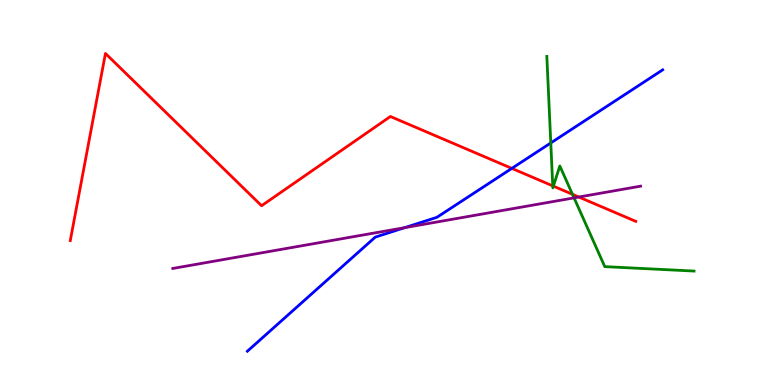[{'lines': ['blue', 'red'], 'intersections': [{'x': 6.6, 'y': 5.63}]}, {'lines': ['green', 'red'], 'intersections': [{'x': 7.13, 'y': 5.17}, {'x': 7.14, 'y': 5.16}, {'x': 7.39, 'y': 4.95}]}, {'lines': ['purple', 'red'], 'intersections': [{'x': 7.47, 'y': 4.88}]}, {'lines': ['blue', 'green'], 'intersections': [{'x': 7.11, 'y': 6.29}]}, {'lines': ['blue', 'purple'], 'intersections': [{'x': 5.22, 'y': 4.09}]}, {'lines': ['green', 'purple'], 'intersections': [{'x': 7.41, 'y': 4.86}]}]